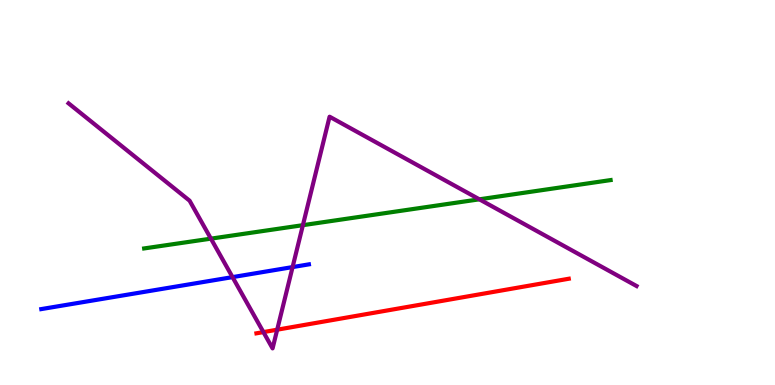[{'lines': ['blue', 'red'], 'intersections': []}, {'lines': ['green', 'red'], 'intersections': []}, {'lines': ['purple', 'red'], 'intersections': [{'x': 3.4, 'y': 1.37}, {'x': 3.58, 'y': 1.44}]}, {'lines': ['blue', 'green'], 'intersections': []}, {'lines': ['blue', 'purple'], 'intersections': [{'x': 3.0, 'y': 2.8}, {'x': 3.78, 'y': 3.06}]}, {'lines': ['green', 'purple'], 'intersections': [{'x': 2.72, 'y': 3.8}, {'x': 3.91, 'y': 4.15}, {'x': 6.19, 'y': 4.82}]}]